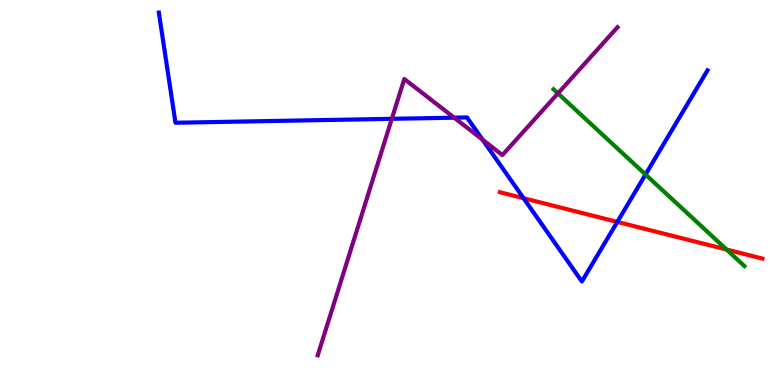[{'lines': ['blue', 'red'], 'intersections': [{'x': 6.76, 'y': 4.85}, {'x': 7.97, 'y': 4.24}]}, {'lines': ['green', 'red'], 'intersections': [{'x': 9.37, 'y': 3.52}]}, {'lines': ['purple', 'red'], 'intersections': []}, {'lines': ['blue', 'green'], 'intersections': [{'x': 8.33, 'y': 5.47}]}, {'lines': ['blue', 'purple'], 'intersections': [{'x': 5.06, 'y': 6.91}, {'x': 5.86, 'y': 6.94}, {'x': 6.23, 'y': 6.37}]}, {'lines': ['green', 'purple'], 'intersections': [{'x': 7.2, 'y': 7.57}]}]